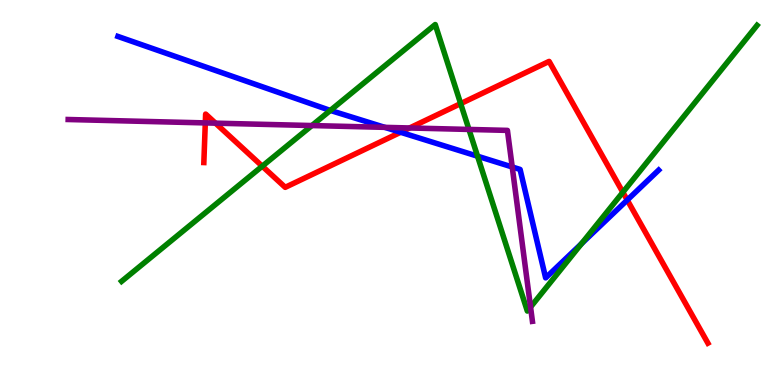[{'lines': ['blue', 'red'], 'intersections': [{'x': 5.17, 'y': 6.56}, {'x': 8.09, 'y': 4.8}]}, {'lines': ['green', 'red'], 'intersections': [{'x': 3.38, 'y': 5.68}, {'x': 5.94, 'y': 7.31}, {'x': 8.04, 'y': 5.01}]}, {'lines': ['purple', 'red'], 'intersections': [{'x': 2.65, 'y': 6.81}, {'x': 2.78, 'y': 6.8}, {'x': 5.29, 'y': 6.68}]}, {'lines': ['blue', 'green'], 'intersections': [{'x': 4.26, 'y': 7.13}, {'x': 6.16, 'y': 5.94}, {'x': 7.5, 'y': 3.67}]}, {'lines': ['blue', 'purple'], 'intersections': [{'x': 4.97, 'y': 6.69}, {'x': 6.61, 'y': 5.66}]}, {'lines': ['green', 'purple'], 'intersections': [{'x': 4.02, 'y': 6.74}, {'x': 6.05, 'y': 6.64}, {'x': 6.85, 'y': 2.02}]}]